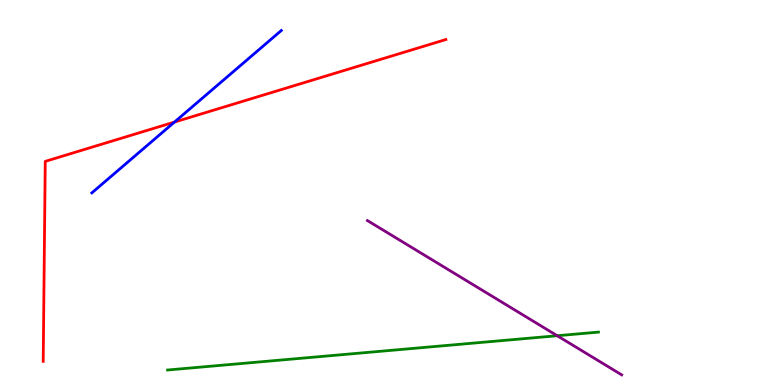[{'lines': ['blue', 'red'], 'intersections': [{'x': 2.25, 'y': 6.83}]}, {'lines': ['green', 'red'], 'intersections': []}, {'lines': ['purple', 'red'], 'intersections': []}, {'lines': ['blue', 'green'], 'intersections': []}, {'lines': ['blue', 'purple'], 'intersections': []}, {'lines': ['green', 'purple'], 'intersections': [{'x': 7.19, 'y': 1.28}]}]